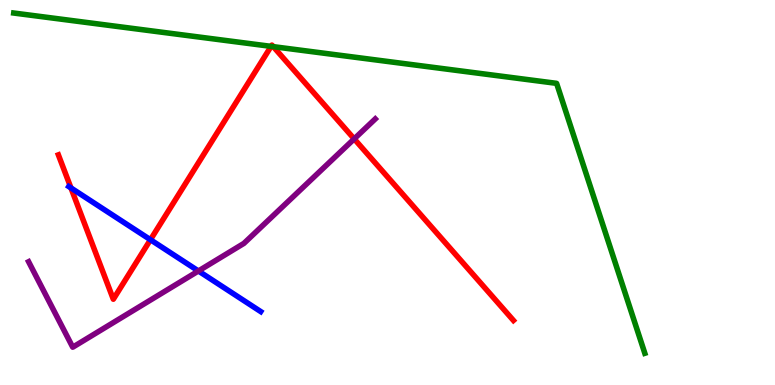[{'lines': ['blue', 'red'], 'intersections': [{'x': 0.916, 'y': 5.12}, {'x': 1.94, 'y': 3.77}]}, {'lines': ['green', 'red'], 'intersections': [{'x': 3.5, 'y': 8.8}, {'x': 3.53, 'y': 8.79}]}, {'lines': ['purple', 'red'], 'intersections': [{'x': 4.57, 'y': 6.39}]}, {'lines': ['blue', 'green'], 'intersections': []}, {'lines': ['blue', 'purple'], 'intersections': [{'x': 2.56, 'y': 2.96}]}, {'lines': ['green', 'purple'], 'intersections': []}]